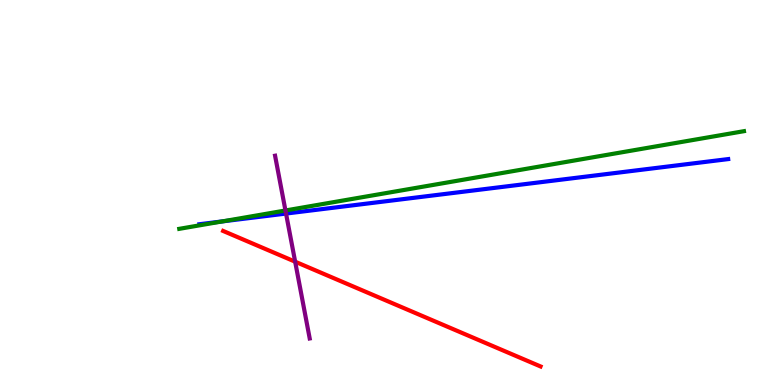[{'lines': ['blue', 'red'], 'intersections': []}, {'lines': ['green', 'red'], 'intersections': []}, {'lines': ['purple', 'red'], 'intersections': [{'x': 3.81, 'y': 3.2}]}, {'lines': ['blue', 'green'], 'intersections': [{'x': 2.87, 'y': 4.25}]}, {'lines': ['blue', 'purple'], 'intersections': [{'x': 3.69, 'y': 4.45}]}, {'lines': ['green', 'purple'], 'intersections': [{'x': 3.68, 'y': 4.53}]}]